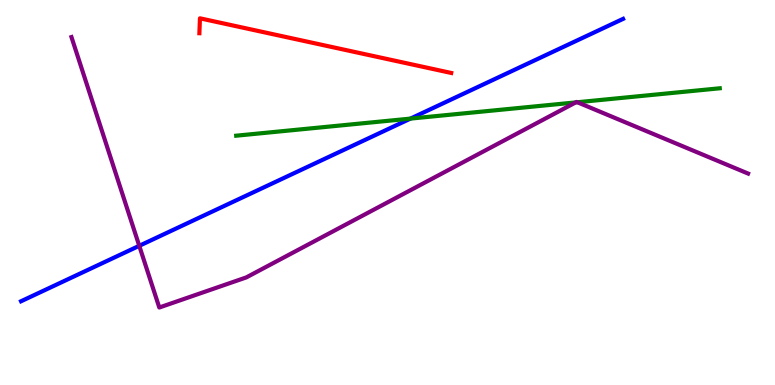[{'lines': ['blue', 'red'], 'intersections': []}, {'lines': ['green', 'red'], 'intersections': []}, {'lines': ['purple', 'red'], 'intersections': []}, {'lines': ['blue', 'green'], 'intersections': [{'x': 5.3, 'y': 6.92}]}, {'lines': ['blue', 'purple'], 'intersections': [{'x': 1.8, 'y': 3.62}]}, {'lines': ['green', 'purple'], 'intersections': [{'x': 7.43, 'y': 7.34}, {'x': 7.45, 'y': 7.34}]}]